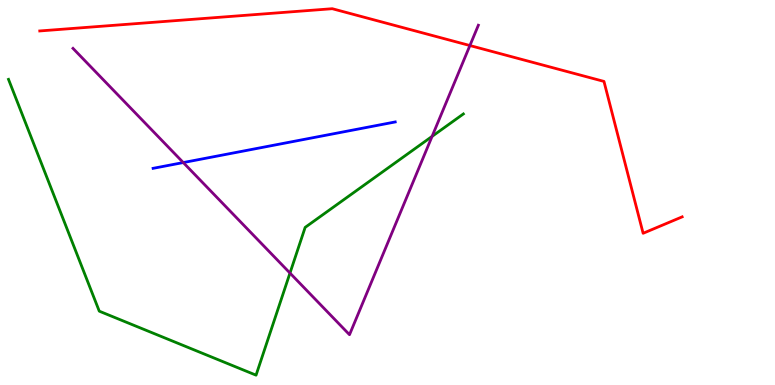[{'lines': ['blue', 'red'], 'intersections': []}, {'lines': ['green', 'red'], 'intersections': []}, {'lines': ['purple', 'red'], 'intersections': [{'x': 6.06, 'y': 8.82}]}, {'lines': ['blue', 'green'], 'intersections': []}, {'lines': ['blue', 'purple'], 'intersections': [{'x': 2.36, 'y': 5.78}]}, {'lines': ['green', 'purple'], 'intersections': [{'x': 3.74, 'y': 2.91}, {'x': 5.58, 'y': 6.46}]}]